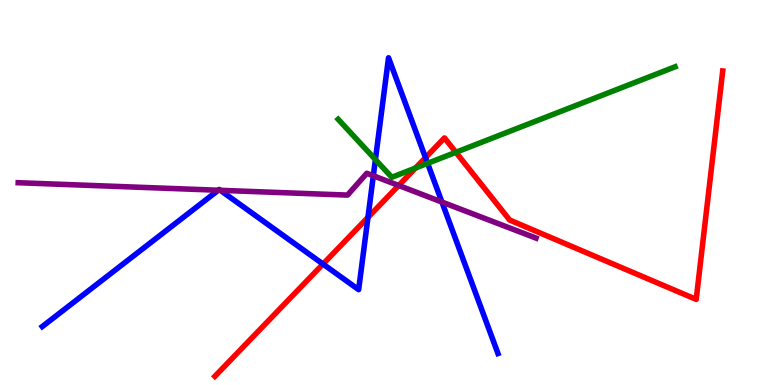[{'lines': ['blue', 'red'], 'intersections': [{'x': 4.17, 'y': 3.14}, {'x': 4.75, 'y': 4.35}, {'x': 5.49, 'y': 5.91}]}, {'lines': ['green', 'red'], 'intersections': [{'x': 5.36, 'y': 5.63}, {'x': 5.88, 'y': 6.04}]}, {'lines': ['purple', 'red'], 'intersections': [{'x': 5.14, 'y': 5.18}]}, {'lines': ['blue', 'green'], 'intersections': [{'x': 4.84, 'y': 5.86}, {'x': 5.52, 'y': 5.76}]}, {'lines': ['blue', 'purple'], 'intersections': [{'x': 2.82, 'y': 5.06}, {'x': 2.84, 'y': 5.06}, {'x': 4.82, 'y': 5.43}, {'x': 5.7, 'y': 4.75}]}, {'lines': ['green', 'purple'], 'intersections': []}]